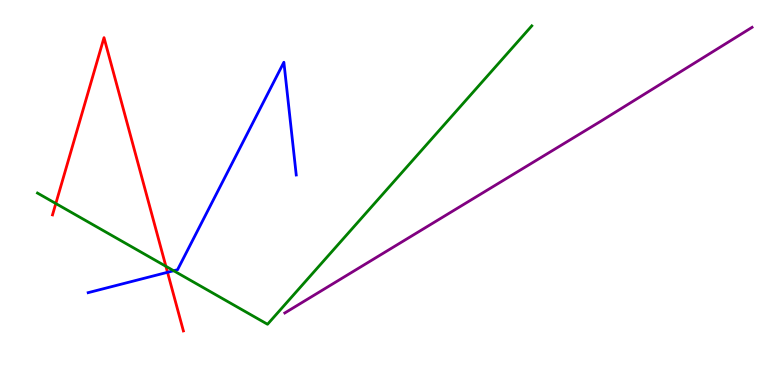[{'lines': ['blue', 'red'], 'intersections': [{'x': 2.16, 'y': 2.93}]}, {'lines': ['green', 'red'], 'intersections': [{'x': 0.72, 'y': 4.71}, {'x': 2.14, 'y': 3.08}]}, {'lines': ['purple', 'red'], 'intersections': []}, {'lines': ['blue', 'green'], 'intersections': [{'x': 2.24, 'y': 2.97}]}, {'lines': ['blue', 'purple'], 'intersections': []}, {'lines': ['green', 'purple'], 'intersections': []}]